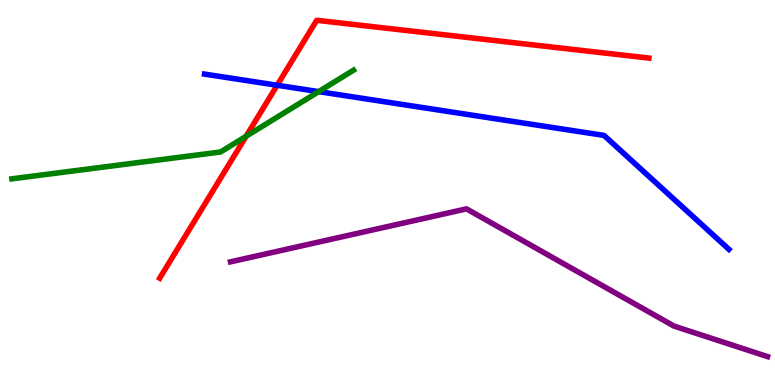[{'lines': ['blue', 'red'], 'intersections': [{'x': 3.58, 'y': 7.79}]}, {'lines': ['green', 'red'], 'intersections': [{'x': 3.18, 'y': 6.46}]}, {'lines': ['purple', 'red'], 'intersections': []}, {'lines': ['blue', 'green'], 'intersections': [{'x': 4.11, 'y': 7.62}]}, {'lines': ['blue', 'purple'], 'intersections': []}, {'lines': ['green', 'purple'], 'intersections': []}]